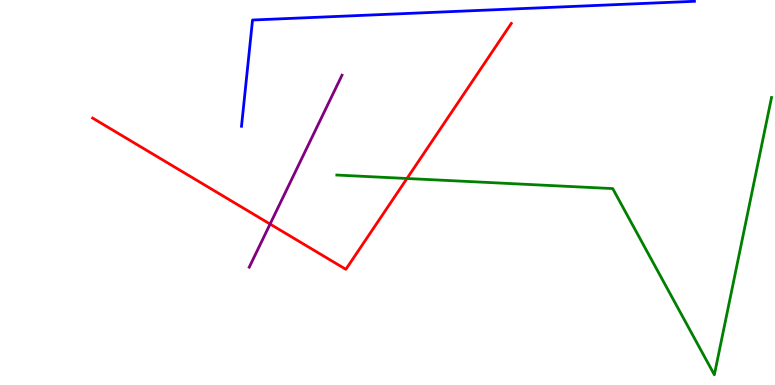[{'lines': ['blue', 'red'], 'intersections': []}, {'lines': ['green', 'red'], 'intersections': [{'x': 5.25, 'y': 5.36}]}, {'lines': ['purple', 'red'], 'intersections': [{'x': 3.48, 'y': 4.18}]}, {'lines': ['blue', 'green'], 'intersections': []}, {'lines': ['blue', 'purple'], 'intersections': []}, {'lines': ['green', 'purple'], 'intersections': []}]